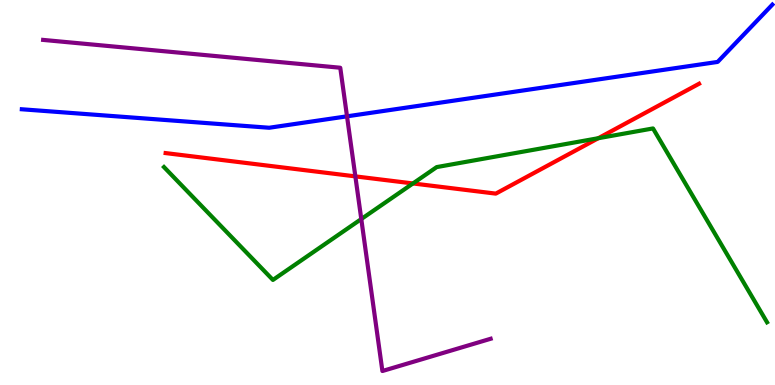[{'lines': ['blue', 'red'], 'intersections': []}, {'lines': ['green', 'red'], 'intersections': [{'x': 5.33, 'y': 5.24}, {'x': 7.72, 'y': 6.41}]}, {'lines': ['purple', 'red'], 'intersections': [{'x': 4.59, 'y': 5.42}]}, {'lines': ['blue', 'green'], 'intersections': []}, {'lines': ['blue', 'purple'], 'intersections': [{'x': 4.48, 'y': 6.98}]}, {'lines': ['green', 'purple'], 'intersections': [{'x': 4.66, 'y': 4.31}]}]